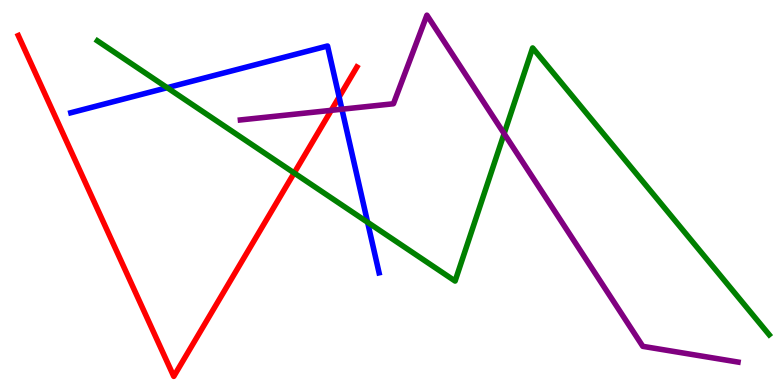[{'lines': ['blue', 'red'], 'intersections': [{'x': 4.38, 'y': 7.48}]}, {'lines': ['green', 'red'], 'intersections': [{'x': 3.8, 'y': 5.51}]}, {'lines': ['purple', 'red'], 'intersections': [{'x': 4.27, 'y': 7.13}]}, {'lines': ['blue', 'green'], 'intersections': [{'x': 2.16, 'y': 7.72}, {'x': 4.74, 'y': 4.23}]}, {'lines': ['blue', 'purple'], 'intersections': [{'x': 4.41, 'y': 7.16}]}, {'lines': ['green', 'purple'], 'intersections': [{'x': 6.5, 'y': 6.53}]}]